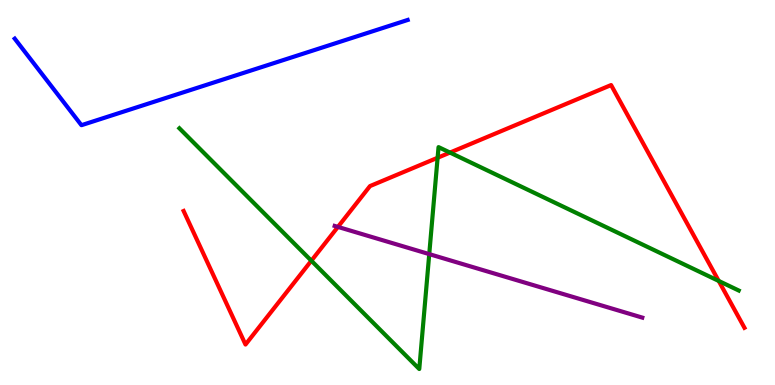[{'lines': ['blue', 'red'], 'intersections': []}, {'lines': ['green', 'red'], 'intersections': [{'x': 4.02, 'y': 3.23}, {'x': 5.65, 'y': 5.9}, {'x': 5.81, 'y': 6.04}, {'x': 9.27, 'y': 2.7}]}, {'lines': ['purple', 'red'], 'intersections': [{'x': 4.36, 'y': 4.11}]}, {'lines': ['blue', 'green'], 'intersections': []}, {'lines': ['blue', 'purple'], 'intersections': []}, {'lines': ['green', 'purple'], 'intersections': [{'x': 5.54, 'y': 3.4}]}]